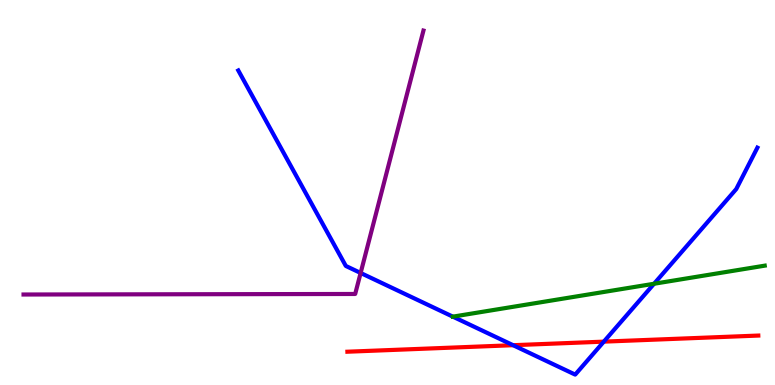[{'lines': ['blue', 'red'], 'intersections': [{'x': 6.62, 'y': 1.03}, {'x': 7.79, 'y': 1.13}]}, {'lines': ['green', 'red'], 'intersections': []}, {'lines': ['purple', 'red'], 'intersections': []}, {'lines': ['blue', 'green'], 'intersections': [{'x': 5.84, 'y': 1.78}, {'x': 8.44, 'y': 2.63}]}, {'lines': ['blue', 'purple'], 'intersections': [{'x': 4.65, 'y': 2.91}]}, {'lines': ['green', 'purple'], 'intersections': []}]